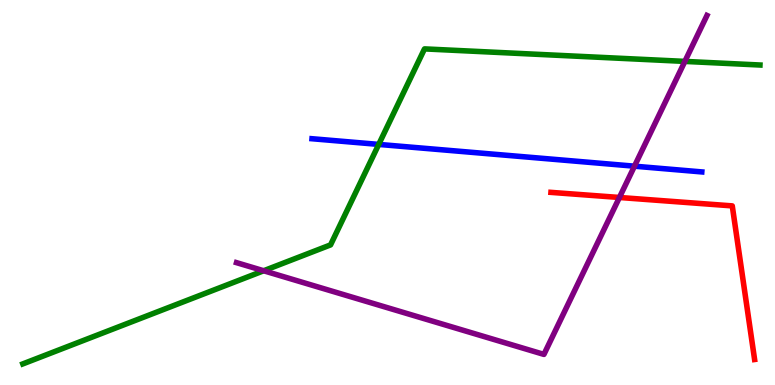[{'lines': ['blue', 'red'], 'intersections': []}, {'lines': ['green', 'red'], 'intersections': []}, {'lines': ['purple', 'red'], 'intersections': [{'x': 7.99, 'y': 4.87}]}, {'lines': ['blue', 'green'], 'intersections': [{'x': 4.89, 'y': 6.25}]}, {'lines': ['blue', 'purple'], 'intersections': [{'x': 8.19, 'y': 5.68}]}, {'lines': ['green', 'purple'], 'intersections': [{'x': 3.4, 'y': 2.97}, {'x': 8.84, 'y': 8.41}]}]